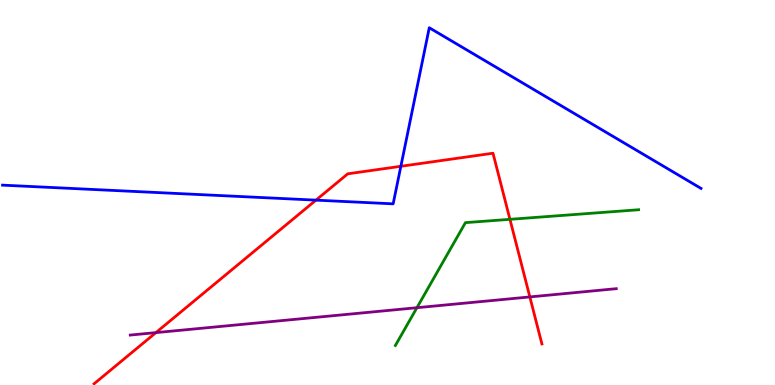[{'lines': ['blue', 'red'], 'intersections': [{'x': 4.08, 'y': 4.8}, {'x': 5.17, 'y': 5.68}]}, {'lines': ['green', 'red'], 'intersections': [{'x': 6.58, 'y': 4.3}]}, {'lines': ['purple', 'red'], 'intersections': [{'x': 2.01, 'y': 1.36}, {'x': 6.84, 'y': 2.29}]}, {'lines': ['blue', 'green'], 'intersections': []}, {'lines': ['blue', 'purple'], 'intersections': []}, {'lines': ['green', 'purple'], 'intersections': [{'x': 5.38, 'y': 2.01}]}]